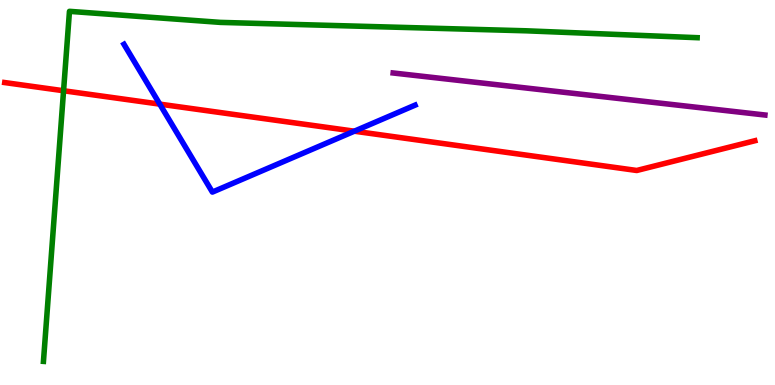[{'lines': ['blue', 'red'], 'intersections': [{'x': 2.06, 'y': 7.3}, {'x': 4.57, 'y': 6.59}]}, {'lines': ['green', 'red'], 'intersections': [{'x': 0.82, 'y': 7.64}]}, {'lines': ['purple', 'red'], 'intersections': []}, {'lines': ['blue', 'green'], 'intersections': []}, {'lines': ['blue', 'purple'], 'intersections': []}, {'lines': ['green', 'purple'], 'intersections': []}]